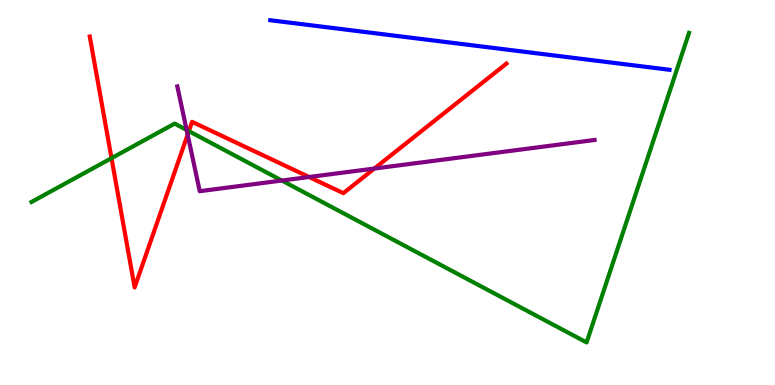[{'lines': ['blue', 'red'], 'intersections': []}, {'lines': ['green', 'red'], 'intersections': [{'x': 1.44, 'y': 5.89}, {'x': 2.44, 'y': 6.59}]}, {'lines': ['purple', 'red'], 'intersections': [{'x': 2.42, 'y': 6.5}, {'x': 3.99, 'y': 5.4}, {'x': 4.83, 'y': 5.62}]}, {'lines': ['blue', 'green'], 'intersections': []}, {'lines': ['blue', 'purple'], 'intersections': []}, {'lines': ['green', 'purple'], 'intersections': [{'x': 2.41, 'y': 6.62}, {'x': 3.64, 'y': 5.31}]}]